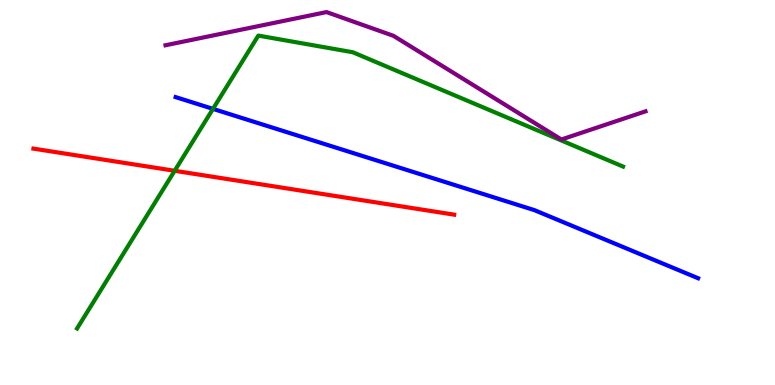[{'lines': ['blue', 'red'], 'intersections': []}, {'lines': ['green', 'red'], 'intersections': [{'x': 2.25, 'y': 5.56}]}, {'lines': ['purple', 'red'], 'intersections': []}, {'lines': ['blue', 'green'], 'intersections': [{'x': 2.75, 'y': 7.17}]}, {'lines': ['blue', 'purple'], 'intersections': []}, {'lines': ['green', 'purple'], 'intersections': []}]